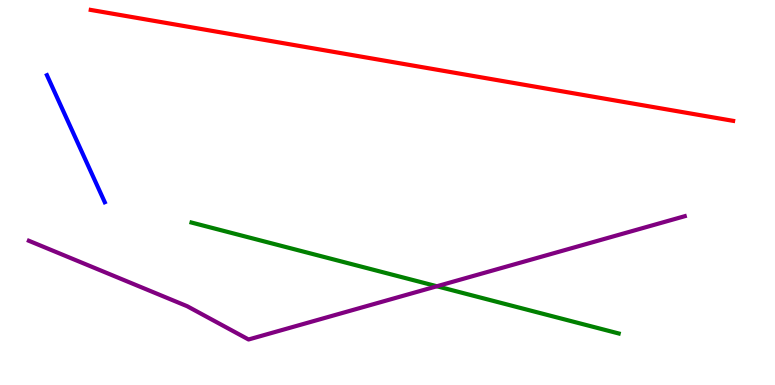[{'lines': ['blue', 'red'], 'intersections': []}, {'lines': ['green', 'red'], 'intersections': []}, {'lines': ['purple', 'red'], 'intersections': []}, {'lines': ['blue', 'green'], 'intersections': []}, {'lines': ['blue', 'purple'], 'intersections': []}, {'lines': ['green', 'purple'], 'intersections': [{'x': 5.64, 'y': 2.56}]}]